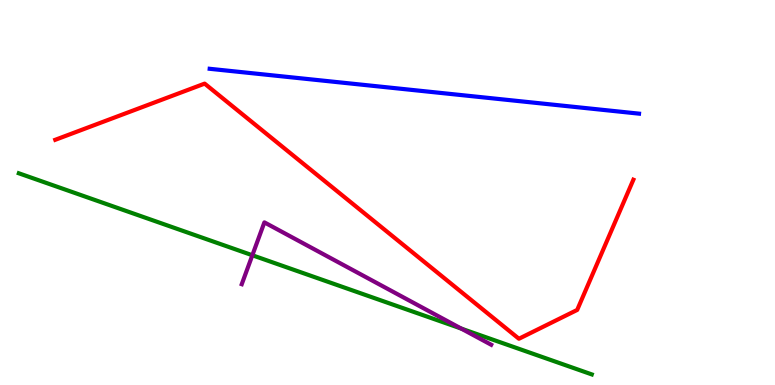[{'lines': ['blue', 'red'], 'intersections': []}, {'lines': ['green', 'red'], 'intersections': []}, {'lines': ['purple', 'red'], 'intersections': []}, {'lines': ['blue', 'green'], 'intersections': []}, {'lines': ['blue', 'purple'], 'intersections': []}, {'lines': ['green', 'purple'], 'intersections': [{'x': 3.26, 'y': 3.37}, {'x': 5.95, 'y': 1.47}]}]